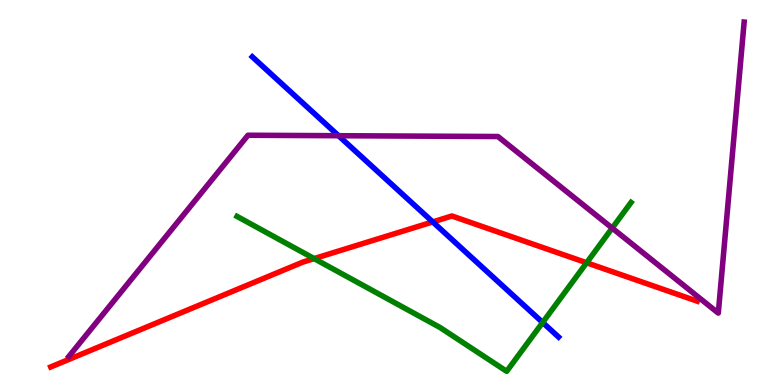[{'lines': ['blue', 'red'], 'intersections': [{'x': 5.58, 'y': 4.24}]}, {'lines': ['green', 'red'], 'intersections': [{'x': 4.05, 'y': 3.28}, {'x': 7.57, 'y': 3.17}]}, {'lines': ['purple', 'red'], 'intersections': []}, {'lines': ['blue', 'green'], 'intersections': [{'x': 7.0, 'y': 1.62}]}, {'lines': ['blue', 'purple'], 'intersections': [{'x': 4.37, 'y': 6.47}]}, {'lines': ['green', 'purple'], 'intersections': [{'x': 7.9, 'y': 4.08}]}]